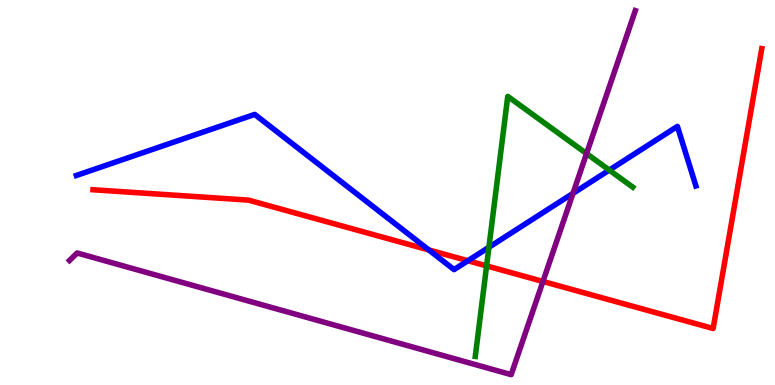[{'lines': ['blue', 'red'], 'intersections': [{'x': 5.53, 'y': 3.51}, {'x': 6.04, 'y': 3.23}]}, {'lines': ['green', 'red'], 'intersections': [{'x': 6.28, 'y': 3.09}]}, {'lines': ['purple', 'red'], 'intersections': [{'x': 7.01, 'y': 2.69}]}, {'lines': ['blue', 'green'], 'intersections': [{'x': 6.31, 'y': 3.58}, {'x': 7.86, 'y': 5.58}]}, {'lines': ['blue', 'purple'], 'intersections': [{'x': 7.39, 'y': 4.98}]}, {'lines': ['green', 'purple'], 'intersections': [{'x': 7.57, 'y': 6.01}]}]